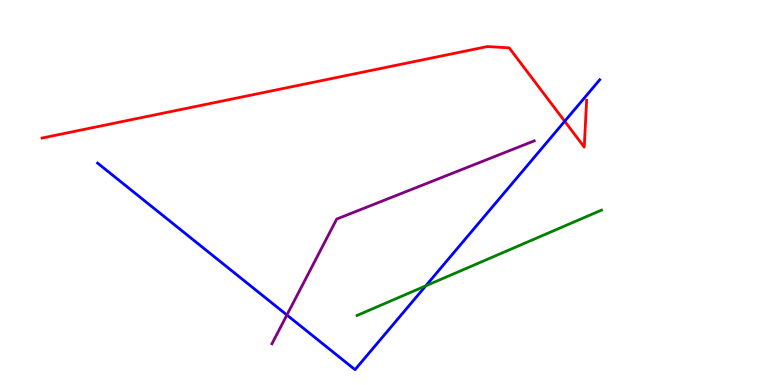[{'lines': ['blue', 'red'], 'intersections': [{'x': 7.29, 'y': 6.85}]}, {'lines': ['green', 'red'], 'intersections': []}, {'lines': ['purple', 'red'], 'intersections': []}, {'lines': ['blue', 'green'], 'intersections': [{'x': 5.49, 'y': 2.58}]}, {'lines': ['blue', 'purple'], 'intersections': [{'x': 3.7, 'y': 1.82}]}, {'lines': ['green', 'purple'], 'intersections': []}]